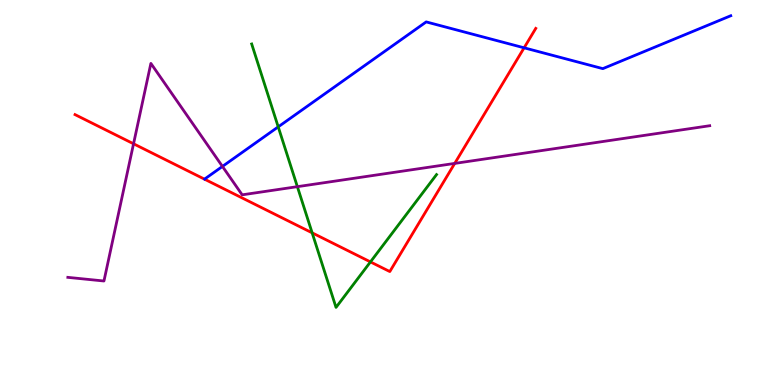[{'lines': ['blue', 'red'], 'intersections': [{'x': 6.76, 'y': 8.76}]}, {'lines': ['green', 'red'], 'intersections': [{'x': 4.03, 'y': 3.95}, {'x': 4.78, 'y': 3.2}]}, {'lines': ['purple', 'red'], 'intersections': [{'x': 1.72, 'y': 6.27}, {'x': 5.87, 'y': 5.76}]}, {'lines': ['blue', 'green'], 'intersections': [{'x': 3.59, 'y': 6.7}]}, {'lines': ['blue', 'purple'], 'intersections': [{'x': 2.87, 'y': 5.68}]}, {'lines': ['green', 'purple'], 'intersections': [{'x': 3.84, 'y': 5.15}]}]